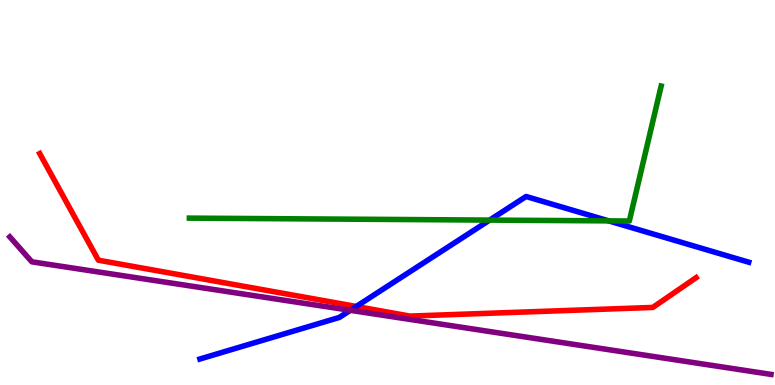[{'lines': ['blue', 'red'], 'intersections': [{'x': 4.6, 'y': 2.04}]}, {'lines': ['green', 'red'], 'intersections': []}, {'lines': ['purple', 'red'], 'intersections': []}, {'lines': ['blue', 'green'], 'intersections': [{'x': 6.32, 'y': 4.28}, {'x': 7.85, 'y': 4.26}]}, {'lines': ['blue', 'purple'], 'intersections': [{'x': 4.52, 'y': 1.94}]}, {'lines': ['green', 'purple'], 'intersections': []}]